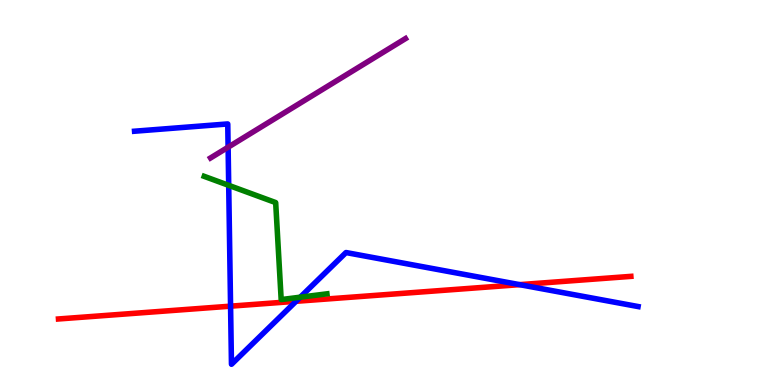[{'lines': ['blue', 'red'], 'intersections': [{'x': 2.98, 'y': 2.05}, {'x': 3.82, 'y': 2.17}, {'x': 6.71, 'y': 2.61}]}, {'lines': ['green', 'red'], 'intersections': []}, {'lines': ['purple', 'red'], 'intersections': []}, {'lines': ['blue', 'green'], 'intersections': [{'x': 2.95, 'y': 5.19}, {'x': 3.87, 'y': 2.28}]}, {'lines': ['blue', 'purple'], 'intersections': [{'x': 2.94, 'y': 6.18}]}, {'lines': ['green', 'purple'], 'intersections': []}]